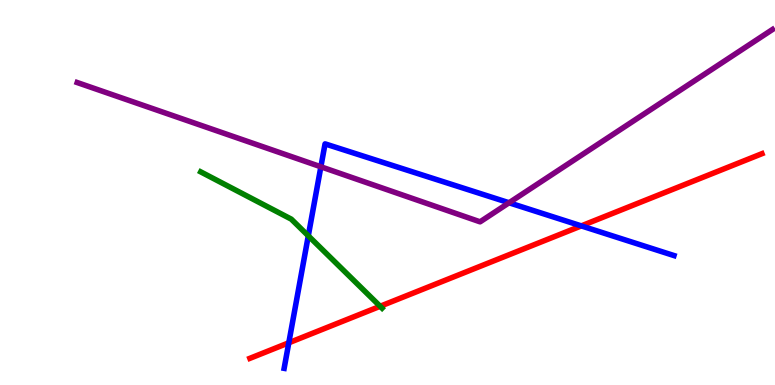[{'lines': ['blue', 'red'], 'intersections': [{'x': 3.73, 'y': 1.1}, {'x': 7.5, 'y': 4.13}]}, {'lines': ['green', 'red'], 'intersections': [{'x': 4.91, 'y': 2.04}]}, {'lines': ['purple', 'red'], 'intersections': []}, {'lines': ['blue', 'green'], 'intersections': [{'x': 3.98, 'y': 3.87}]}, {'lines': ['blue', 'purple'], 'intersections': [{'x': 4.14, 'y': 5.67}, {'x': 6.57, 'y': 4.73}]}, {'lines': ['green', 'purple'], 'intersections': []}]